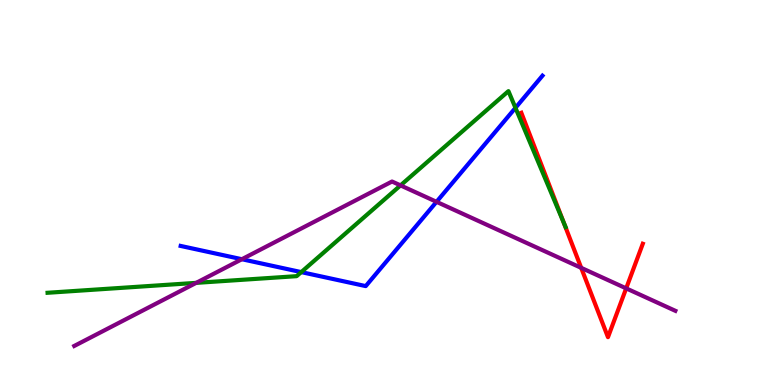[{'lines': ['blue', 'red'], 'intersections': []}, {'lines': ['green', 'red'], 'intersections': [{'x': 7.28, 'y': 4.2}]}, {'lines': ['purple', 'red'], 'intersections': [{'x': 7.5, 'y': 3.04}, {'x': 8.08, 'y': 2.51}]}, {'lines': ['blue', 'green'], 'intersections': [{'x': 3.89, 'y': 2.93}, {'x': 6.65, 'y': 7.2}]}, {'lines': ['blue', 'purple'], 'intersections': [{'x': 3.12, 'y': 3.27}, {'x': 5.63, 'y': 4.76}]}, {'lines': ['green', 'purple'], 'intersections': [{'x': 2.53, 'y': 2.65}, {'x': 5.17, 'y': 5.18}]}]